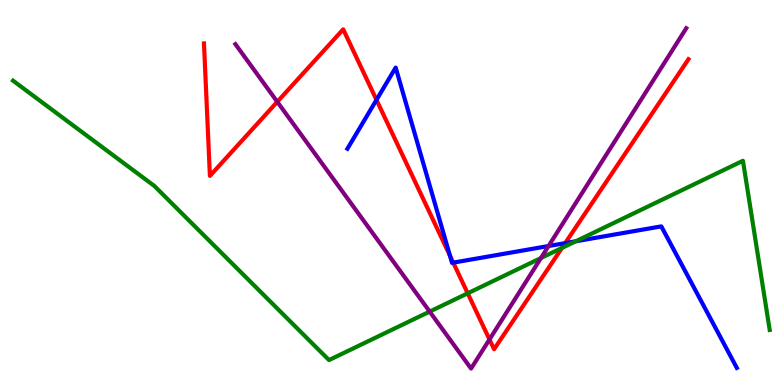[{'lines': ['blue', 'red'], 'intersections': [{'x': 4.86, 'y': 7.41}, {'x': 5.81, 'y': 3.36}, {'x': 5.85, 'y': 3.18}, {'x': 7.29, 'y': 3.69}]}, {'lines': ['green', 'red'], 'intersections': [{'x': 6.03, 'y': 2.38}, {'x': 7.25, 'y': 3.56}]}, {'lines': ['purple', 'red'], 'intersections': [{'x': 3.58, 'y': 7.36}, {'x': 6.32, 'y': 1.18}]}, {'lines': ['blue', 'green'], 'intersections': [{'x': 7.43, 'y': 3.73}]}, {'lines': ['blue', 'purple'], 'intersections': [{'x': 7.08, 'y': 3.61}]}, {'lines': ['green', 'purple'], 'intersections': [{'x': 5.54, 'y': 1.91}, {'x': 6.98, 'y': 3.3}]}]